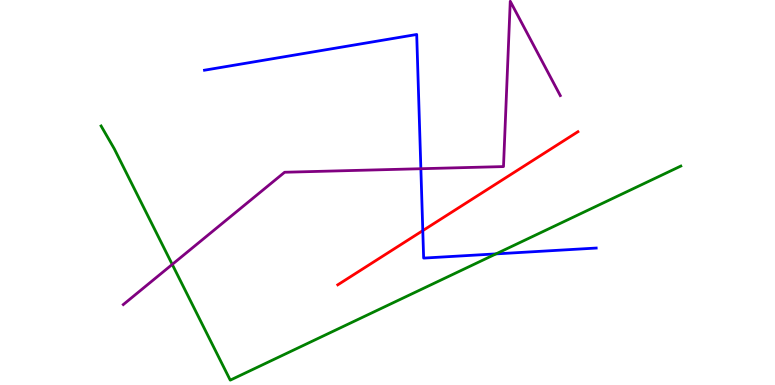[{'lines': ['blue', 'red'], 'intersections': [{'x': 5.46, 'y': 4.01}]}, {'lines': ['green', 'red'], 'intersections': []}, {'lines': ['purple', 'red'], 'intersections': []}, {'lines': ['blue', 'green'], 'intersections': [{'x': 6.4, 'y': 3.41}]}, {'lines': ['blue', 'purple'], 'intersections': [{'x': 5.43, 'y': 5.62}]}, {'lines': ['green', 'purple'], 'intersections': [{'x': 2.22, 'y': 3.13}]}]